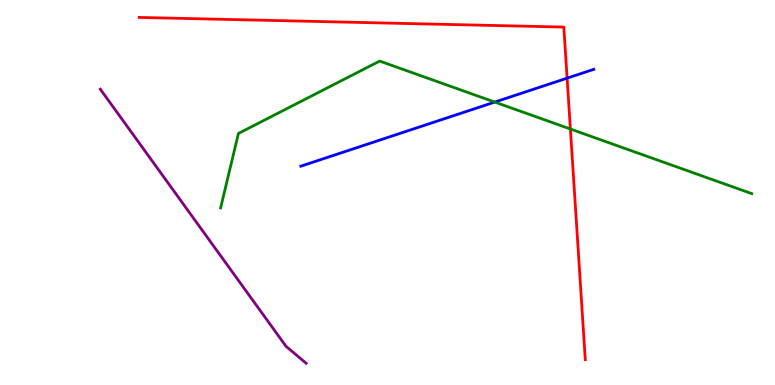[{'lines': ['blue', 'red'], 'intersections': [{'x': 7.32, 'y': 7.97}]}, {'lines': ['green', 'red'], 'intersections': [{'x': 7.36, 'y': 6.65}]}, {'lines': ['purple', 'red'], 'intersections': []}, {'lines': ['blue', 'green'], 'intersections': [{'x': 6.38, 'y': 7.35}]}, {'lines': ['blue', 'purple'], 'intersections': []}, {'lines': ['green', 'purple'], 'intersections': []}]